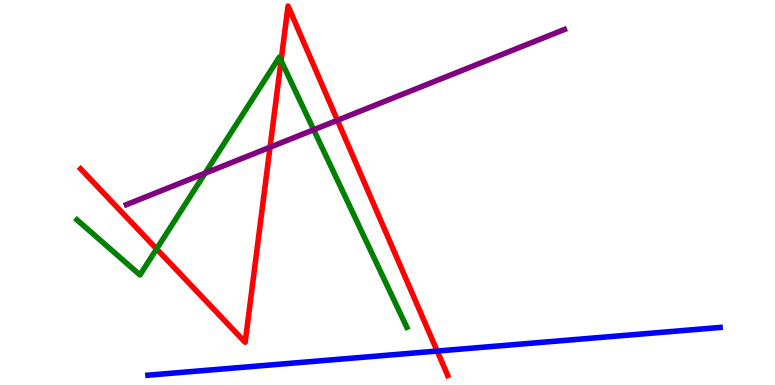[{'lines': ['blue', 'red'], 'intersections': [{'x': 5.64, 'y': 0.882}]}, {'lines': ['green', 'red'], 'intersections': [{'x': 2.02, 'y': 3.53}, {'x': 3.63, 'y': 8.42}]}, {'lines': ['purple', 'red'], 'intersections': [{'x': 3.48, 'y': 6.18}, {'x': 4.35, 'y': 6.88}]}, {'lines': ['blue', 'green'], 'intersections': []}, {'lines': ['blue', 'purple'], 'intersections': []}, {'lines': ['green', 'purple'], 'intersections': [{'x': 2.65, 'y': 5.5}, {'x': 4.05, 'y': 6.63}]}]